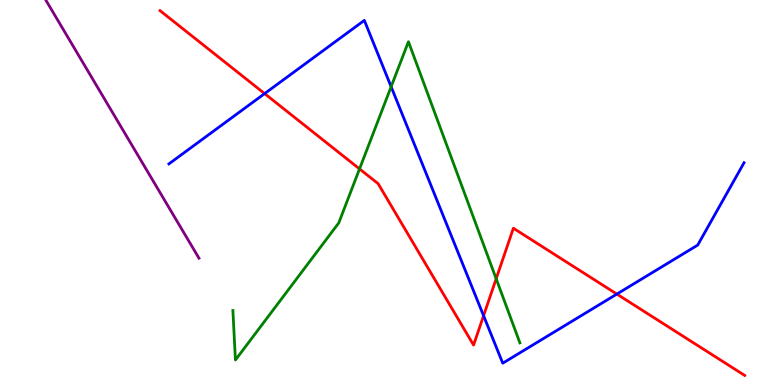[{'lines': ['blue', 'red'], 'intersections': [{'x': 3.41, 'y': 7.57}, {'x': 6.24, 'y': 1.8}, {'x': 7.96, 'y': 2.36}]}, {'lines': ['green', 'red'], 'intersections': [{'x': 4.64, 'y': 5.61}, {'x': 6.4, 'y': 2.76}]}, {'lines': ['purple', 'red'], 'intersections': []}, {'lines': ['blue', 'green'], 'intersections': [{'x': 5.05, 'y': 7.75}]}, {'lines': ['blue', 'purple'], 'intersections': []}, {'lines': ['green', 'purple'], 'intersections': []}]